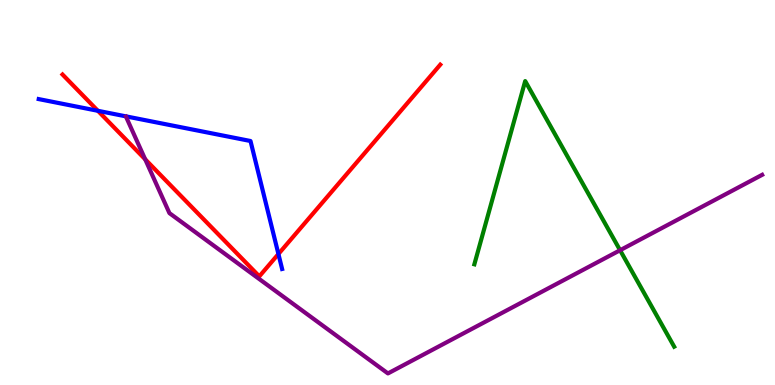[{'lines': ['blue', 'red'], 'intersections': [{'x': 1.26, 'y': 7.12}, {'x': 3.59, 'y': 3.4}]}, {'lines': ['green', 'red'], 'intersections': []}, {'lines': ['purple', 'red'], 'intersections': [{'x': 1.87, 'y': 5.86}]}, {'lines': ['blue', 'green'], 'intersections': []}, {'lines': ['blue', 'purple'], 'intersections': []}, {'lines': ['green', 'purple'], 'intersections': [{'x': 8.0, 'y': 3.5}]}]